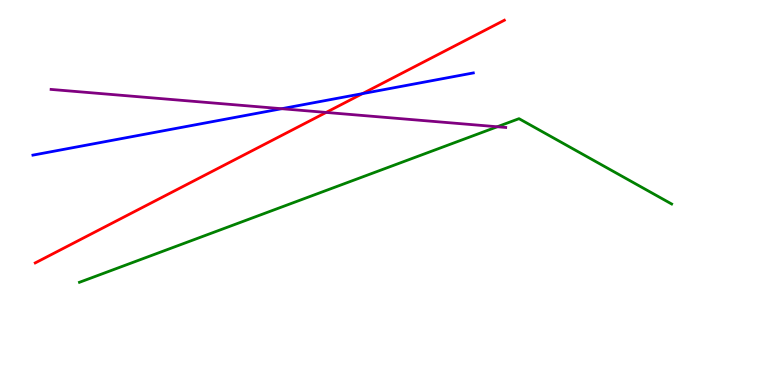[{'lines': ['blue', 'red'], 'intersections': [{'x': 4.68, 'y': 7.57}]}, {'lines': ['green', 'red'], 'intersections': []}, {'lines': ['purple', 'red'], 'intersections': [{'x': 4.21, 'y': 7.08}]}, {'lines': ['blue', 'green'], 'intersections': []}, {'lines': ['blue', 'purple'], 'intersections': [{'x': 3.63, 'y': 7.18}]}, {'lines': ['green', 'purple'], 'intersections': [{'x': 6.42, 'y': 6.71}]}]